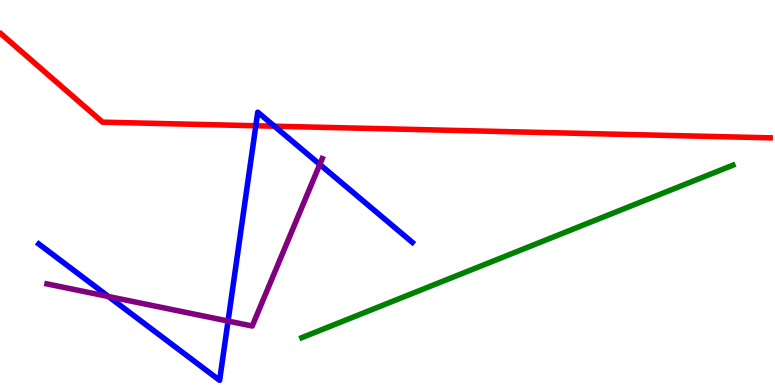[{'lines': ['blue', 'red'], 'intersections': [{'x': 3.3, 'y': 6.73}, {'x': 3.54, 'y': 6.72}]}, {'lines': ['green', 'red'], 'intersections': []}, {'lines': ['purple', 'red'], 'intersections': []}, {'lines': ['blue', 'green'], 'intersections': []}, {'lines': ['blue', 'purple'], 'intersections': [{'x': 1.4, 'y': 2.3}, {'x': 2.94, 'y': 1.66}, {'x': 4.13, 'y': 5.73}]}, {'lines': ['green', 'purple'], 'intersections': []}]